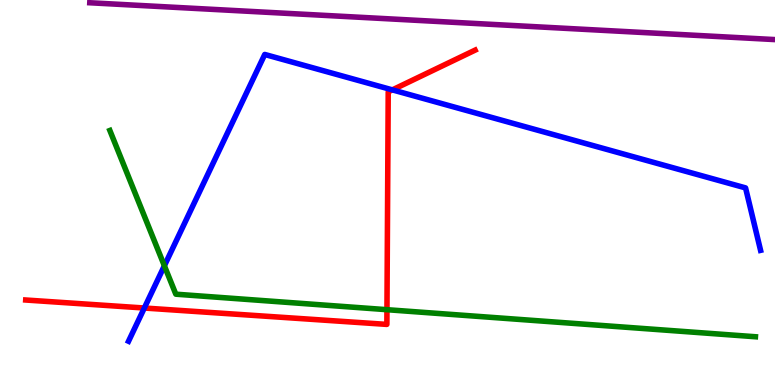[{'lines': ['blue', 'red'], 'intersections': [{'x': 1.86, 'y': 2.0}, {'x': 5.06, 'y': 7.67}]}, {'lines': ['green', 'red'], 'intersections': [{'x': 4.99, 'y': 1.96}]}, {'lines': ['purple', 'red'], 'intersections': []}, {'lines': ['blue', 'green'], 'intersections': [{'x': 2.12, 'y': 3.1}]}, {'lines': ['blue', 'purple'], 'intersections': []}, {'lines': ['green', 'purple'], 'intersections': []}]